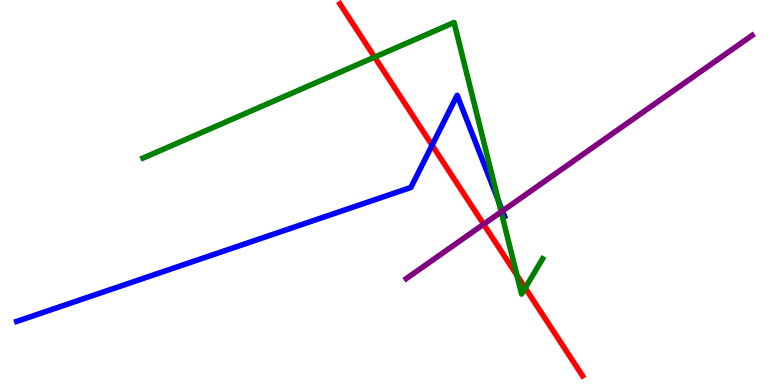[{'lines': ['blue', 'red'], 'intersections': [{'x': 5.58, 'y': 6.23}]}, {'lines': ['green', 'red'], 'intersections': [{'x': 4.83, 'y': 8.52}, {'x': 6.67, 'y': 2.85}, {'x': 6.78, 'y': 2.52}]}, {'lines': ['purple', 'red'], 'intersections': [{'x': 6.24, 'y': 4.18}]}, {'lines': ['blue', 'green'], 'intersections': [{'x': 6.43, 'y': 4.79}]}, {'lines': ['blue', 'purple'], 'intersections': [{'x': 6.48, 'y': 4.52}]}, {'lines': ['green', 'purple'], 'intersections': [{'x': 6.47, 'y': 4.5}]}]